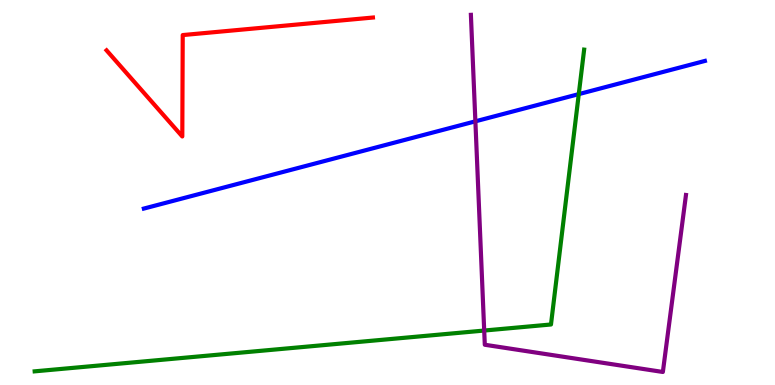[{'lines': ['blue', 'red'], 'intersections': []}, {'lines': ['green', 'red'], 'intersections': []}, {'lines': ['purple', 'red'], 'intersections': []}, {'lines': ['blue', 'green'], 'intersections': [{'x': 7.47, 'y': 7.56}]}, {'lines': ['blue', 'purple'], 'intersections': [{'x': 6.13, 'y': 6.85}]}, {'lines': ['green', 'purple'], 'intersections': [{'x': 6.25, 'y': 1.41}]}]